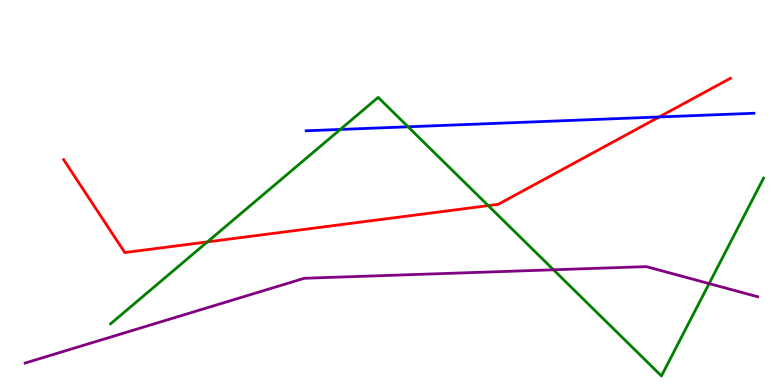[{'lines': ['blue', 'red'], 'intersections': [{'x': 8.51, 'y': 6.96}]}, {'lines': ['green', 'red'], 'intersections': [{'x': 2.68, 'y': 3.72}, {'x': 6.3, 'y': 4.66}]}, {'lines': ['purple', 'red'], 'intersections': []}, {'lines': ['blue', 'green'], 'intersections': [{'x': 4.39, 'y': 6.64}, {'x': 5.27, 'y': 6.71}]}, {'lines': ['blue', 'purple'], 'intersections': []}, {'lines': ['green', 'purple'], 'intersections': [{'x': 7.14, 'y': 2.99}, {'x': 9.15, 'y': 2.63}]}]